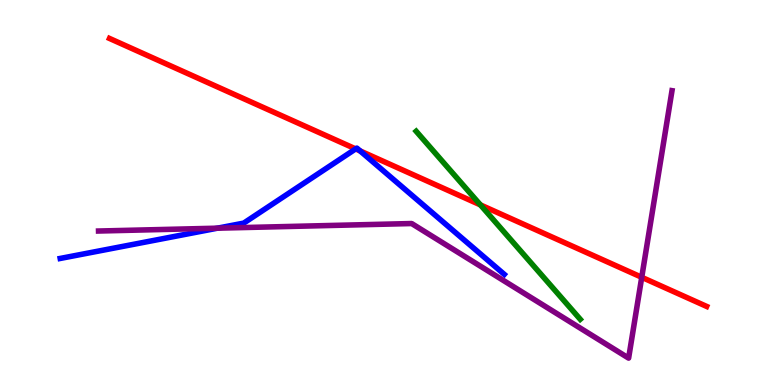[{'lines': ['blue', 'red'], 'intersections': [{'x': 4.59, 'y': 6.13}, {'x': 4.65, 'y': 6.08}]}, {'lines': ['green', 'red'], 'intersections': [{'x': 6.2, 'y': 4.68}]}, {'lines': ['purple', 'red'], 'intersections': [{'x': 8.28, 'y': 2.8}]}, {'lines': ['blue', 'green'], 'intersections': []}, {'lines': ['blue', 'purple'], 'intersections': [{'x': 2.81, 'y': 4.07}]}, {'lines': ['green', 'purple'], 'intersections': []}]